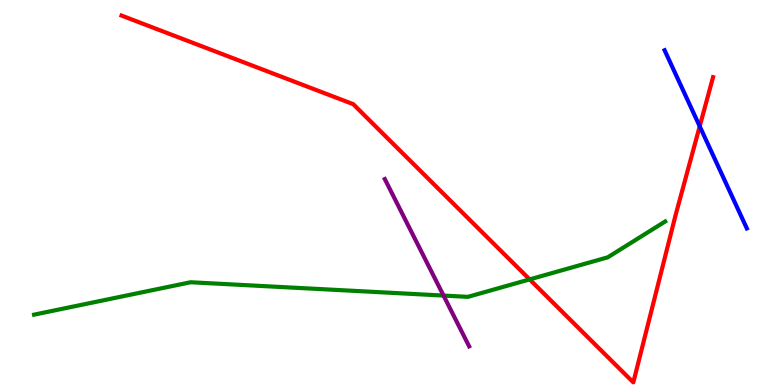[{'lines': ['blue', 'red'], 'intersections': [{'x': 9.03, 'y': 6.72}]}, {'lines': ['green', 'red'], 'intersections': [{'x': 6.83, 'y': 2.74}]}, {'lines': ['purple', 'red'], 'intersections': []}, {'lines': ['blue', 'green'], 'intersections': []}, {'lines': ['blue', 'purple'], 'intersections': []}, {'lines': ['green', 'purple'], 'intersections': [{'x': 5.72, 'y': 2.32}]}]